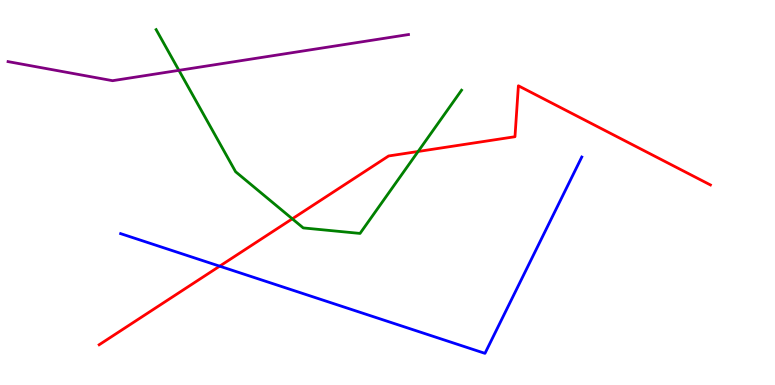[{'lines': ['blue', 'red'], 'intersections': [{'x': 2.83, 'y': 3.09}]}, {'lines': ['green', 'red'], 'intersections': [{'x': 3.77, 'y': 4.32}, {'x': 5.4, 'y': 6.07}]}, {'lines': ['purple', 'red'], 'intersections': []}, {'lines': ['blue', 'green'], 'intersections': []}, {'lines': ['blue', 'purple'], 'intersections': []}, {'lines': ['green', 'purple'], 'intersections': [{'x': 2.31, 'y': 8.17}]}]